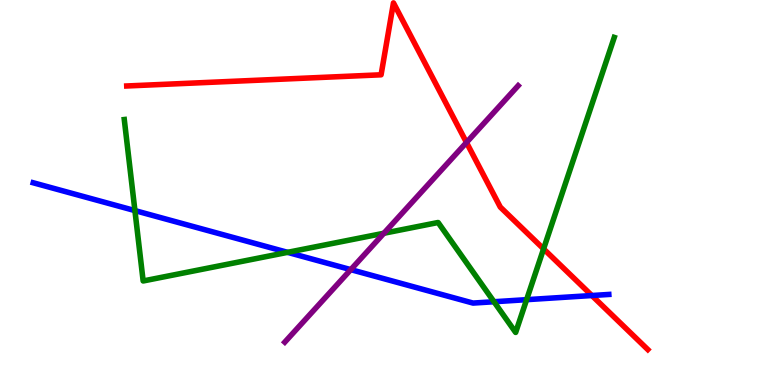[{'lines': ['blue', 'red'], 'intersections': [{'x': 7.64, 'y': 2.32}]}, {'lines': ['green', 'red'], 'intersections': [{'x': 7.01, 'y': 3.54}]}, {'lines': ['purple', 'red'], 'intersections': [{'x': 6.02, 'y': 6.3}]}, {'lines': ['blue', 'green'], 'intersections': [{'x': 1.74, 'y': 4.53}, {'x': 3.71, 'y': 3.45}, {'x': 6.37, 'y': 2.16}, {'x': 6.79, 'y': 2.22}]}, {'lines': ['blue', 'purple'], 'intersections': [{'x': 4.53, 'y': 3.0}]}, {'lines': ['green', 'purple'], 'intersections': [{'x': 4.95, 'y': 3.94}]}]